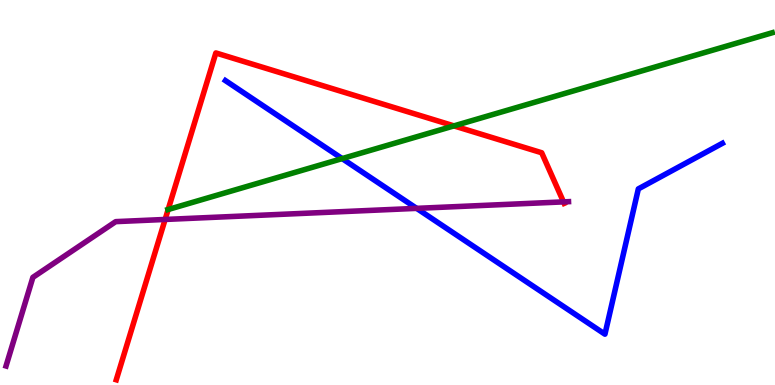[{'lines': ['blue', 'red'], 'intersections': []}, {'lines': ['green', 'red'], 'intersections': [{'x': 2.17, 'y': 4.56}, {'x': 5.86, 'y': 6.73}]}, {'lines': ['purple', 'red'], 'intersections': [{'x': 2.13, 'y': 4.3}, {'x': 7.27, 'y': 4.76}]}, {'lines': ['blue', 'green'], 'intersections': [{'x': 4.41, 'y': 5.88}]}, {'lines': ['blue', 'purple'], 'intersections': [{'x': 5.38, 'y': 4.59}]}, {'lines': ['green', 'purple'], 'intersections': []}]